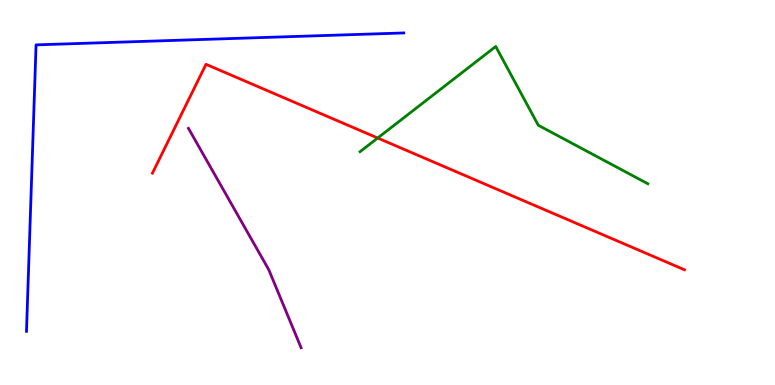[{'lines': ['blue', 'red'], 'intersections': []}, {'lines': ['green', 'red'], 'intersections': [{'x': 4.87, 'y': 6.42}]}, {'lines': ['purple', 'red'], 'intersections': []}, {'lines': ['blue', 'green'], 'intersections': []}, {'lines': ['blue', 'purple'], 'intersections': []}, {'lines': ['green', 'purple'], 'intersections': []}]